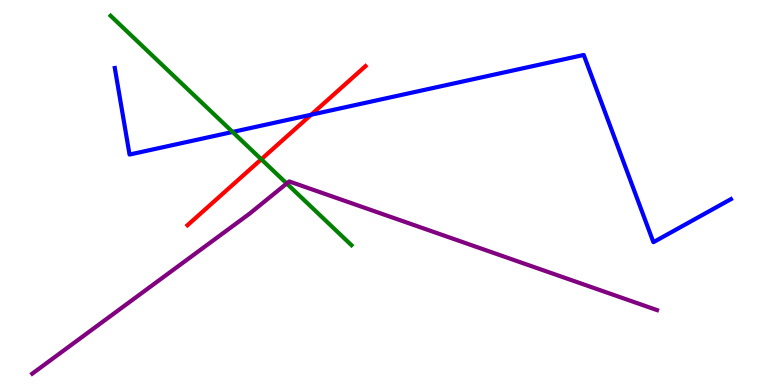[{'lines': ['blue', 'red'], 'intersections': [{'x': 4.01, 'y': 7.02}]}, {'lines': ['green', 'red'], 'intersections': [{'x': 3.37, 'y': 5.86}]}, {'lines': ['purple', 'red'], 'intersections': []}, {'lines': ['blue', 'green'], 'intersections': [{'x': 3.0, 'y': 6.57}]}, {'lines': ['blue', 'purple'], 'intersections': []}, {'lines': ['green', 'purple'], 'intersections': [{'x': 3.7, 'y': 5.23}]}]